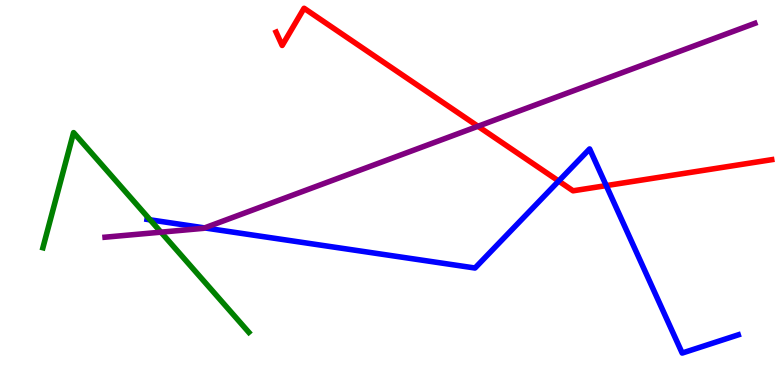[{'lines': ['blue', 'red'], 'intersections': [{'x': 7.21, 'y': 5.3}, {'x': 7.82, 'y': 5.18}]}, {'lines': ['green', 'red'], 'intersections': []}, {'lines': ['purple', 'red'], 'intersections': [{'x': 6.17, 'y': 6.72}]}, {'lines': ['blue', 'green'], 'intersections': [{'x': 1.94, 'y': 4.29}]}, {'lines': ['blue', 'purple'], 'intersections': [{'x': 2.64, 'y': 4.08}]}, {'lines': ['green', 'purple'], 'intersections': [{'x': 2.08, 'y': 3.97}]}]